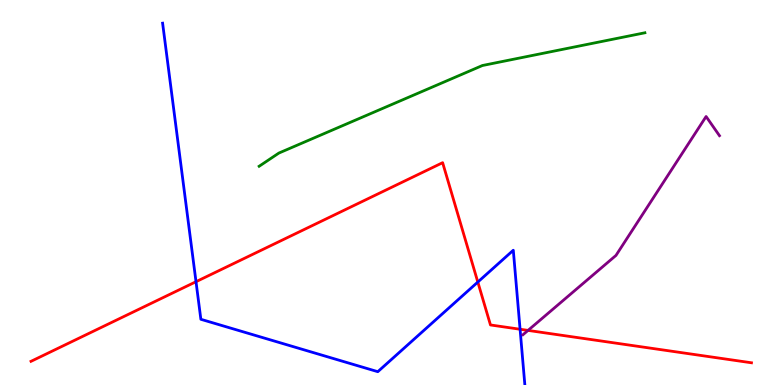[{'lines': ['blue', 'red'], 'intersections': [{'x': 2.53, 'y': 2.68}, {'x': 6.17, 'y': 2.67}, {'x': 6.71, 'y': 1.45}]}, {'lines': ['green', 'red'], 'intersections': []}, {'lines': ['purple', 'red'], 'intersections': [{'x': 6.81, 'y': 1.42}]}, {'lines': ['blue', 'green'], 'intersections': []}, {'lines': ['blue', 'purple'], 'intersections': []}, {'lines': ['green', 'purple'], 'intersections': []}]